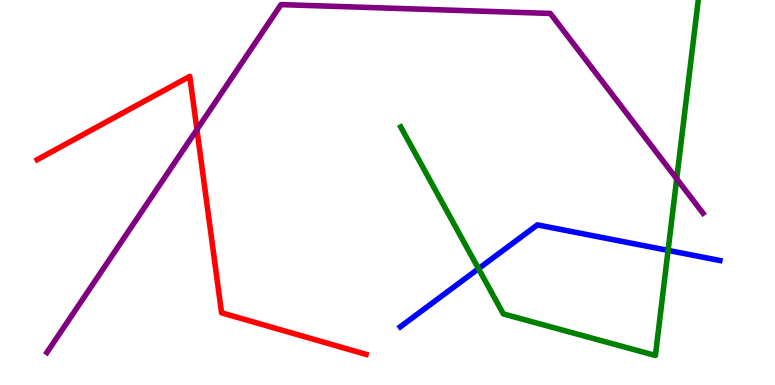[{'lines': ['blue', 'red'], 'intersections': []}, {'lines': ['green', 'red'], 'intersections': []}, {'lines': ['purple', 'red'], 'intersections': [{'x': 2.54, 'y': 6.63}]}, {'lines': ['blue', 'green'], 'intersections': [{'x': 6.17, 'y': 3.02}, {'x': 8.62, 'y': 3.5}]}, {'lines': ['blue', 'purple'], 'intersections': []}, {'lines': ['green', 'purple'], 'intersections': [{'x': 8.73, 'y': 5.36}]}]